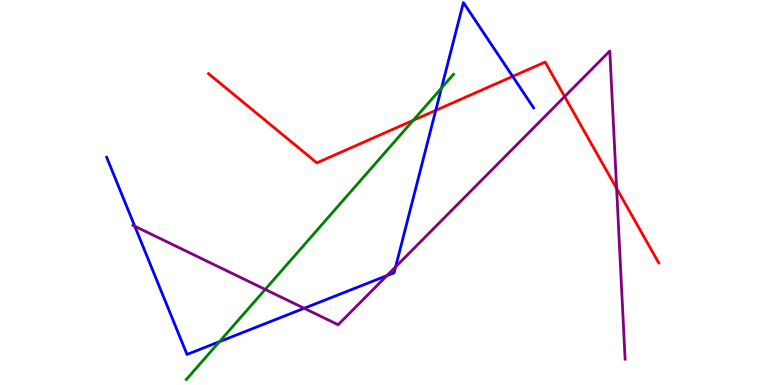[{'lines': ['blue', 'red'], 'intersections': [{'x': 5.62, 'y': 7.13}, {'x': 6.61, 'y': 8.02}]}, {'lines': ['green', 'red'], 'intersections': [{'x': 5.33, 'y': 6.88}]}, {'lines': ['purple', 'red'], 'intersections': [{'x': 7.29, 'y': 7.49}, {'x': 7.96, 'y': 5.11}]}, {'lines': ['blue', 'green'], 'intersections': [{'x': 2.83, 'y': 1.13}, {'x': 5.7, 'y': 7.71}]}, {'lines': ['blue', 'purple'], 'intersections': [{'x': 1.74, 'y': 4.12}, {'x': 3.92, 'y': 1.99}, {'x': 4.99, 'y': 2.84}, {'x': 5.1, 'y': 3.07}]}, {'lines': ['green', 'purple'], 'intersections': [{'x': 3.42, 'y': 2.48}]}]